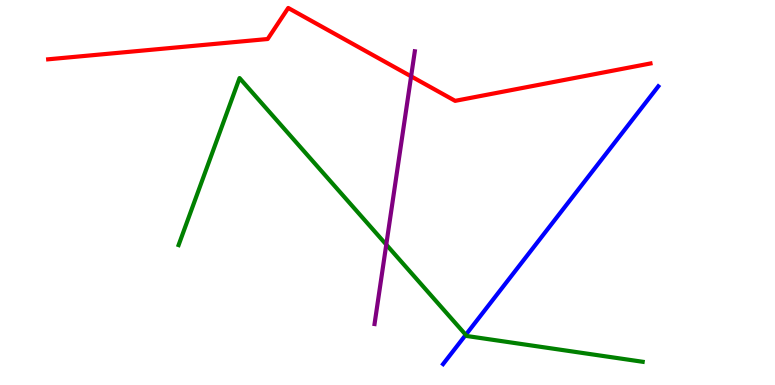[{'lines': ['blue', 'red'], 'intersections': []}, {'lines': ['green', 'red'], 'intersections': []}, {'lines': ['purple', 'red'], 'intersections': [{'x': 5.3, 'y': 8.02}]}, {'lines': ['blue', 'green'], 'intersections': [{'x': 6.01, 'y': 1.3}]}, {'lines': ['blue', 'purple'], 'intersections': []}, {'lines': ['green', 'purple'], 'intersections': [{'x': 4.98, 'y': 3.65}]}]